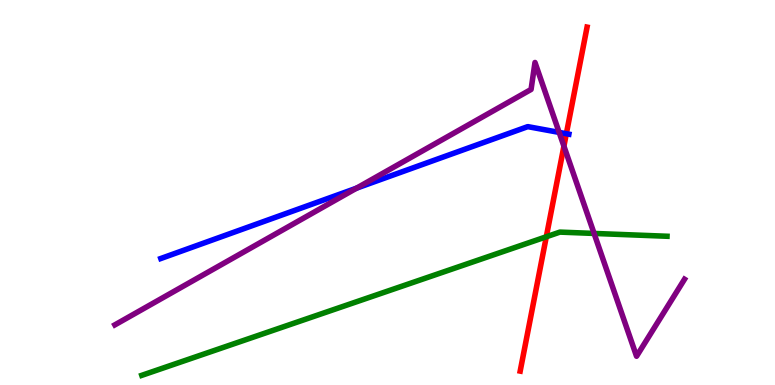[{'lines': ['blue', 'red'], 'intersections': [{'x': 7.31, 'y': 6.53}]}, {'lines': ['green', 'red'], 'intersections': [{'x': 7.05, 'y': 3.85}]}, {'lines': ['purple', 'red'], 'intersections': [{'x': 7.28, 'y': 6.2}]}, {'lines': ['blue', 'green'], 'intersections': []}, {'lines': ['blue', 'purple'], 'intersections': [{'x': 4.6, 'y': 5.11}, {'x': 7.21, 'y': 6.56}]}, {'lines': ['green', 'purple'], 'intersections': [{'x': 7.67, 'y': 3.94}]}]